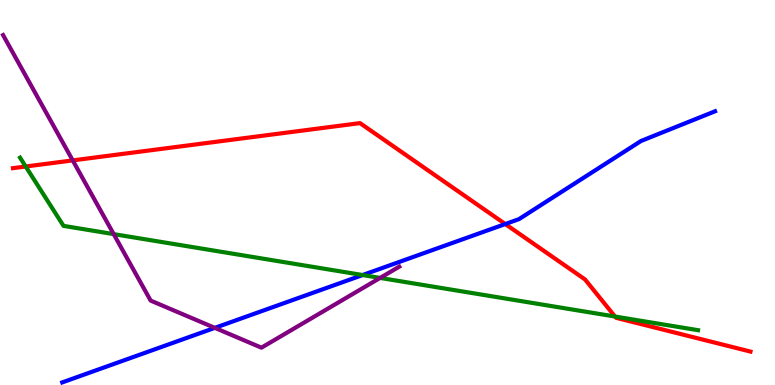[{'lines': ['blue', 'red'], 'intersections': [{'x': 6.52, 'y': 4.18}]}, {'lines': ['green', 'red'], 'intersections': [{'x': 0.331, 'y': 5.68}, {'x': 7.94, 'y': 1.78}]}, {'lines': ['purple', 'red'], 'intersections': [{'x': 0.938, 'y': 5.83}]}, {'lines': ['blue', 'green'], 'intersections': [{'x': 4.68, 'y': 2.86}]}, {'lines': ['blue', 'purple'], 'intersections': [{'x': 2.77, 'y': 1.48}]}, {'lines': ['green', 'purple'], 'intersections': [{'x': 1.47, 'y': 3.92}, {'x': 4.9, 'y': 2.78}]}]